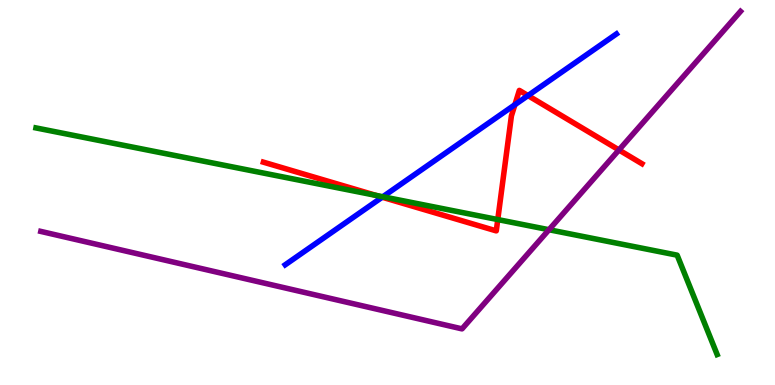[{'lines': ['blue', 'red'], 'intersections': [{'x': 4.93, 'y': 4.88}, {'x': 6.64, 'y': 7.28}, {'x': 6.81, 'y': 7.52}]}, {'lines': ['green', 'red'], 'intersections': [{'x': 4.85, 'y': 4.92}, {'x': 6.42, 'y': 4.3}]}, {'lines': ['purple', 'red'], 'intersections': [{'x': 7.99, 'y': 6.1}]}, {'lines': ['blue', 'green'], 'intersections': [{'x': 4.94, 'y': 4.89}]}, {'lines': ['blue', 'purple'], 'intersections': []}, {'lines': ['green', 'purple'], 'intersections': [{'x': 7.08, 'y': 4.03}]}]